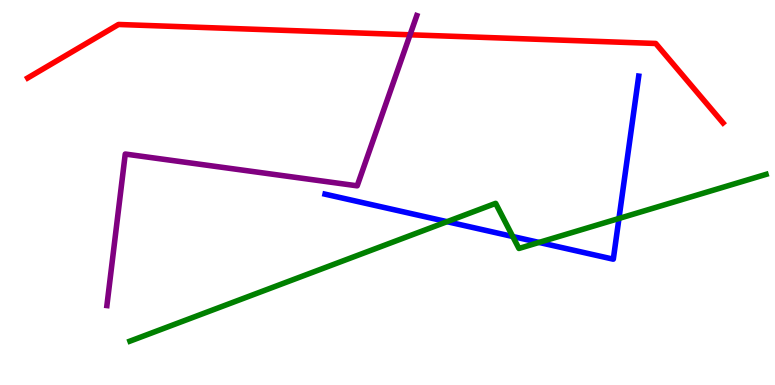[{'lines': ['blue', 'red'], 'intersections': []}, {'lines': ['green', 'red'], 'intersections': []}, {'lines': ['purple', 'red'], 'intersections': [{'x': 5.29, 'y': 9.1}]}, {'lines': ['blue', 'green'], 'intersections': [{'x': 5.77, 'y': 4.24}, {'x': 6.62, 'y': 3.86}, {'x': 6.96, 'y': 3.7}, {'x': 7.99, 'y': 4.33}]}, {'lines': ['blue', 'purple'], 'intersections': []}, {'lines': ['green', 'purple'], 'intersections': []}]